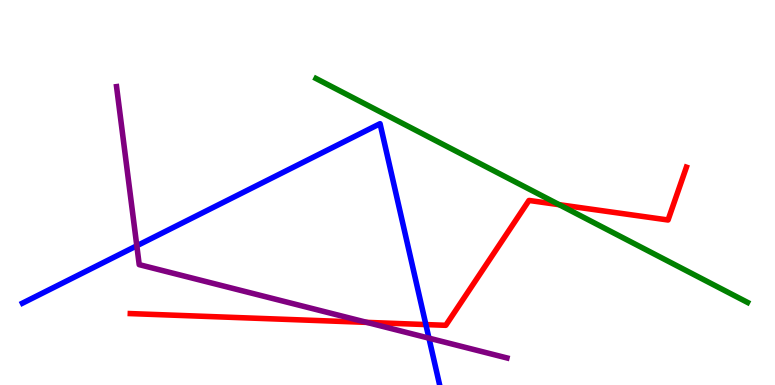[{'lines': ['blue', 'red'], 'intersections': [{'x': 5.5, 'y': 1.57}]}, {'lines': ['green', 'red'], 'intersections': [{'x': 7.22, 'y': 4.68}]}, {'lines': ['purple', 'red'], 'intersections': [{'x': 4.73, 'y': 1.63}]}, {'lines': ['blue', 'green'], 'intersections': []}, {'lines': ['blue', 'purple'], 'intersections': [{'x': 1.77, 'y': 3.62}, {'x': 5.53, 'y': 1.22}]}, {'lines': ['green', 'purple'], 'intersections': []}]